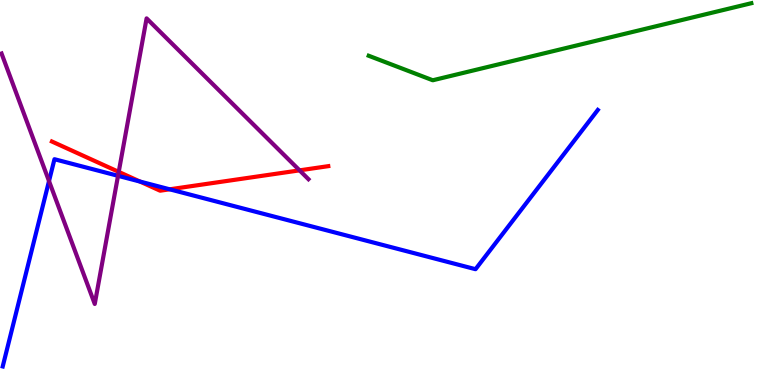[{'lines': ['blue', 'red'], 'intersections': [{'x': 1.81, 'y': 5.28}, {'x': 2.19, 'y': 5.08}]}, {'lines': ['green', 'red'], 'intersections': []}, {'lines': ['purple', 'red'], 'intersections': [{'x': 1.53, 'y': 5.54}, {'x': 3.87, 'y': 5.58}]}, {'lines': ['blue', 'green'], 'intersections': []}, {'lines': ['blue', 'purple'], 'intersections': [{'x': 0.632, 'y': 5.3}, {'x': 1.52, 'y': 5.43}]}, {'lines': ['green', 'purple'], 'intersections': []}]